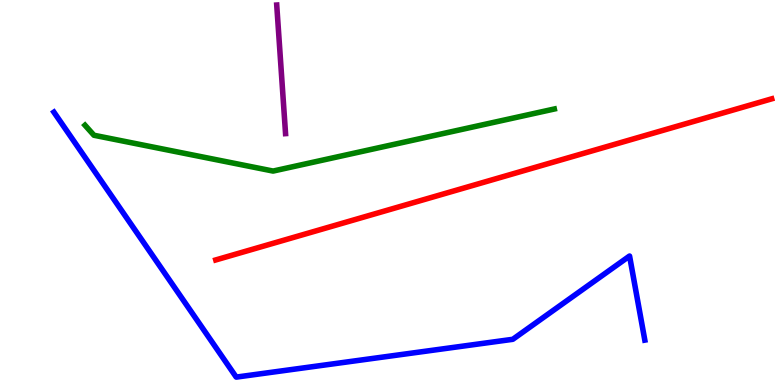[{'lines': ['blue', 'red'], 'intersections': []}, {'lines': ['green', 'red'], 'intersections': []}, {'lines': ['purple', 'red'], 'intersections': []}, {'lines': ['blue', 'green'], 'intersections': []}, {'lines': ['blue', 'purple'], 'intersections': []}, {'lines': ['green', 'purple'], 'intersections': []}]